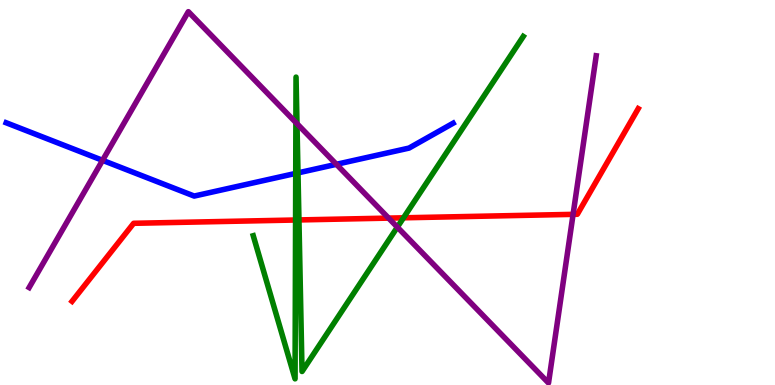[{'lines': ['blue', 'red'], 'intersections': []}, {'lines': ['green', 'red'], 'intersections': [{'x': 3.81, 'y': 4.29}, {'x': 3.86, 'y': 4.29}, {'x': 5.21, 'y': 4.34}]}, {'lines': ['purple', 'red'], 'intersections': [{'x': 5.01, 'y': 4.33}, {'x': 7.39, 'y': 4.43}]}, {'lines': ['blue', 'green'], 'intersections': [{'x': 3.82, 'y': 5.5}, {'x': 3.84, 'y': 5.51}]}, {'lines': ['blue', 'purple'], 'intersections': [{'x': 1.32, 'y': 5.84}, {'x': 4.34, 'y': 5.73}]}, {'lines': ['green', 'purple'], 'intersections': [{'x': 3.82, 'y': 6.82}, {'x': 3.83, 'y': 6.79}, {'x': 5.13, 'y': 4.1}]}]